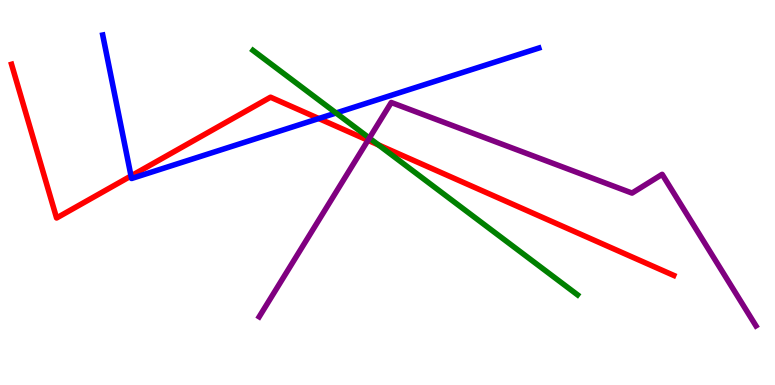[{'lines': ['blue', 'red'], 'intersections': [{'x': 1.69, 'y': 5.43}, {'x': 4.11, 'y': 6.92}]}, {'lines': ['green', 'red'], 'intersections': [{'x': 4.88, 'y': 6.24}]}, {'lines': ['purple', 'red'], 'intersections': [{'x': 4.75, 'y': 6.36}]}, {'lines': ['blue', 'green'], 'intersections': [{'x': 4.34, 'y': 7.07}]}, {'lines': ['blue', 'purple'], 'intersections': []}, {'lines': ['green', 'purple'], 'intersections': [{'x': 4.77, 'y': 6.41}]}]